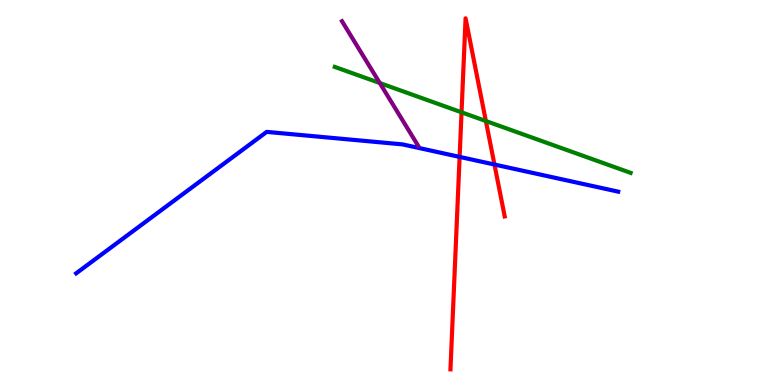[{'lines': ['blue', 'red'], 'intersections': [{'x': 5.93, 'y': 5.92}, {'x': 6.38, 'y': 5.73}]}, {'lines': ['green', 'red'], 'intersections': [{'x': 5.96, 'y': 7.08}, {'x': 6.27, 'y': 6.86}]}, {'lines': ['purple', 'red'], 'intersections': []}, {'lines': ['blue', 'green'], 'intersections': []}, {'lines': ['blue', 'purple'], 'intersections': []}, {'lines': ['green', 'purple'], 'intersections': [{'x': 4.9, 'y': 7.84}]}]